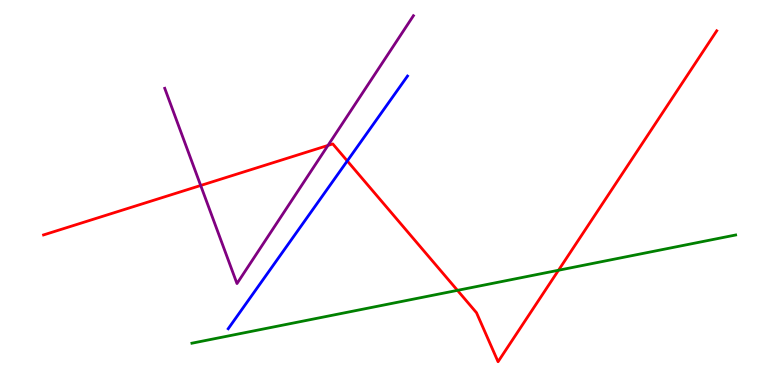[{'lines': ['blue', 'red'], 'intersections': [{'x': 4.48, 'y': 5.82}]}, {'lines': ['green', 'red'], 'intersections': [{'x': 5.9, 'y': 2.46}, {'x': 7.21, 'y': 2.98}]}, {'lines': ['purple', 'red'], 'intersections': [{'x': 2.59, 'y': 5.18}, {'x': 4.23, 'y': 6.22}]}, {'lines': ['blue', 'green'], 'intersections': []}, {'lines': ['blue', 'purple'], 'intersections': []}, {'lines': ['green', 'purple'], 'intersections': []}]